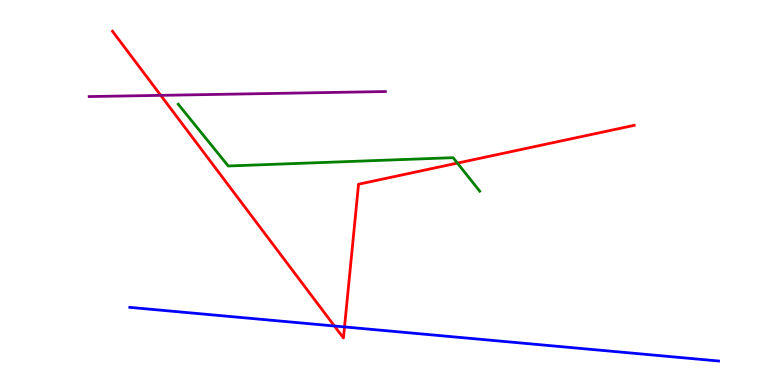[{'lines': ['blue', 'red'], 'intersections': [{'x': 4.32, 'y': 1.53}, {'x': 4.45, 'y': 1.51}]}, {'lines': ['green', 'red'], 'intersections': [{'x': 5.9, 'y': 5.76}]}, {'lines': ['purple', 'red'], 'intersections': [{'x': 2.07, 'y': 7.52}]}, {'lines': ['blue', 'green'], 'intersections': []}, {'lines': ['blue', 'purple'], 'intersections': []}, {'lines': ['green', 'purple'], 'intersections': []}]